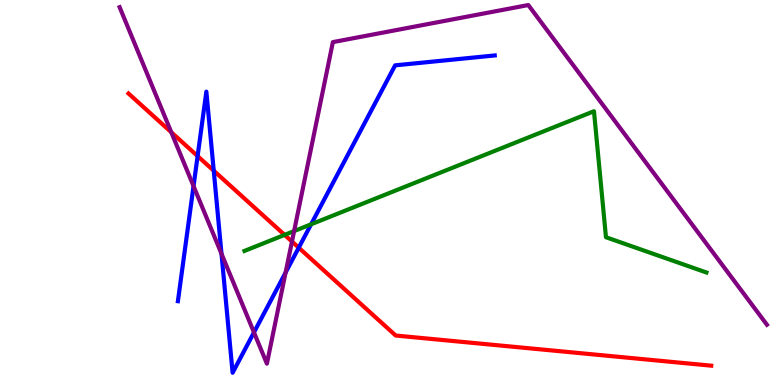[{'lines': ['blue', 'red'], 'intersections': [{'x': 2.55, 'y': 5.95}, {'x': 2.76, 'y': 5.57}, {'x': 3.85, 'y': 3.57}]}, {'lines': ['green', 'red'], 'intersections': [{'x': 3.67, 'y': 3.9}]}, {'lines': ['purple', 'red'], 'intersections': [{'x': 2.21, 'y': 6.56}, {'x': 3.77, 'y': 3.73}]}, {'lines': ['blue', 'green'], 'intersections': [{'x': 4.01, 'y': 4.17}]}, {'lines': ['blue', 'purple'], 'intersections': [{'x': 2.5, 'y': 5.17}, {'x': 2.86, 'y': 3.41}, {'x': 3.28, 'y': 1.37}, {'x': 3.69, 'y': 2.92}]}, {'lines': ['green', 'purple'], 'intersections': [{'x': 3.79, 'y': 4.0}]}]